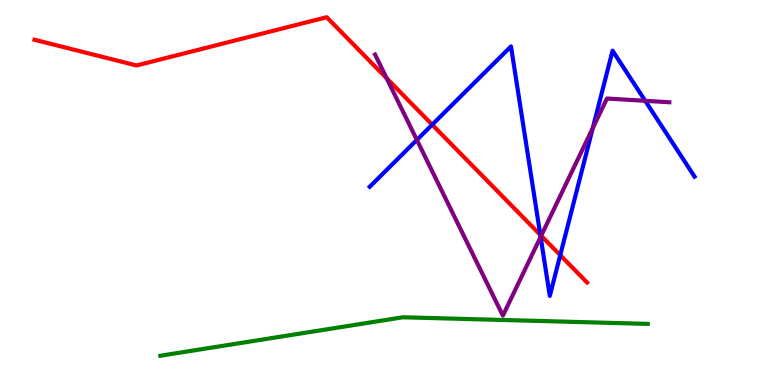[{'lines': ['blue', 'red'], 'intersections': [{'x': 5.58, 'y': 6.76}, {'x': 6.97, 'y': 3.9}, {'x': 7.23, 'y': 3.37}]}, {'lines': ['green', 'red'], 'intersections': []}, {'lines': ['purple', 'red'], 'intersections': [{'x': 4.99, 'y': 7.96}, {'x': 6.98, 'y': 3.88}]}, {'lines': ['blue', 'green'], 'intersections': []}, {'lines': ['blue', 'purple'], 'intersections': [{'x': 5.38, 'y': 6.37}, {'x': 6.98, 'y': 3.85}, {'x': 7.65, 'y': 6.67}, {'x': 8.33, 'y': 7.38}]}, {'lines': ['green', 'purple'], 'intersections': []}]